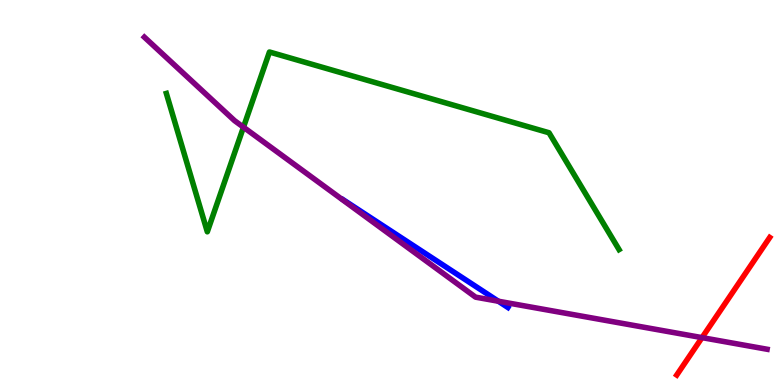[{'lines': ['blue', 'red'], 'intersections': []}, {'lines': ['green', 'red'], 'intersections': []}, {'lines': ['purple', 'red'], 'intersections': [{'x': 9.06, 'y': 1.23}]}, {'lines': ['blue', 'green'], 'intersections': []}, {'lines': ['blue', 'purple'], 'intersections': [{'x': 6.43, 'y': 2.18}]}, {'lines': ['green', 'purple'], 'intersections': [{'x': 3.14, 'y': 6.7}]}]